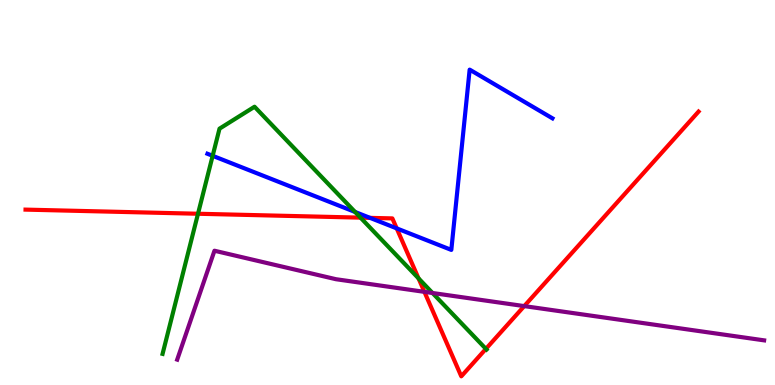[{'lines': ['blue', 'red'], 'intersections': [{'x': 4.77, 'y': 4.34}, {'x': 5.12, 'y': 4.07}]}, {'lines': ['green', 'red'], 'intersections': [{'x': 2.55, 'y': 4.45}, {'x': 4.65, 'y': 4.35}, {'x': 5.4, 'y': 2.77}, {'x': 6.27, 'y': 0.939}]}, {'lines': ['purple', 'red'], 'intersections': [{'x': 5.48, 'y': 2.42}, {'x': 6.76, 'y': 2.05}]}, {'lines': ['blue', 'green'], 'intersections': [{'x': 2.74, 'y': 5.95}, {'x': 4.58, 'y': 4.49}]}, {'lines': ['blue', 'purple'], 'intersections': []}, {'lines': ['green', 'purple'], 'intersections': [{'x': 5.58, 'y': 2.39}]}]